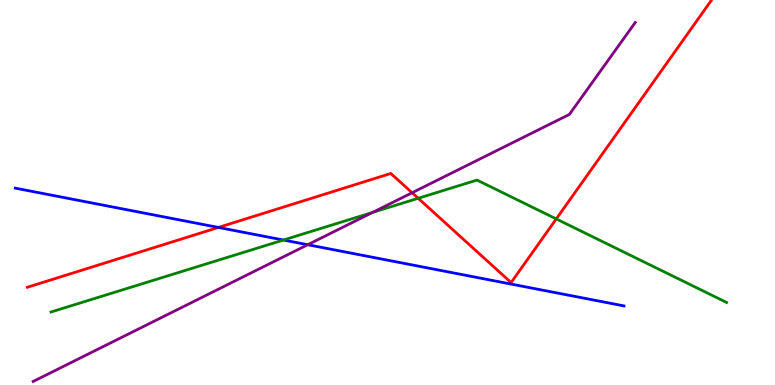[{'lines': ['blue', 'red'], 'intersections': [{'x': 2.82, 'y': 4.09}]}, {'lines': ['green', 'red'], 'intersections': [{'x': 5.4, 'y': 4.85}, {'x': 7.18, 'y': 4.31}]}, {'lines': ['purple', 'red'], 'intersections': [{'x': 5.32, 'y': 4.99}]}, {'lines': ['blue', 'green'], 'intersections': [{'x': 3.66, 'y': 3.77}]}, {'lines': ['blue', 'purple'], 'intersections': [{'x': 3.97, 'y': 3.64}]}, {'lines': ['green', 'purple'], 'intersections': [{'x': 4.81, 'y': 4.48}]}]